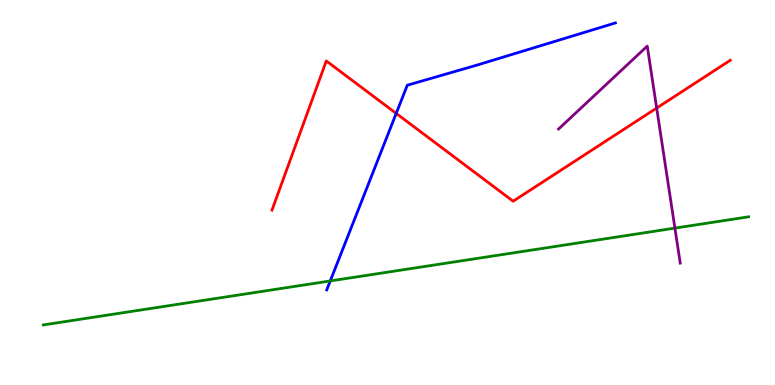[{'lines': ['blue', 'red'], 'intersections': [{'x': 5.11, 'y': 7.05}]}, {'lines': ['green', 'red'], 'intersections': []}, {'lines': ['purple', 'red'], 'intersections': [{'x': 8.47, 'y': 7.19}]}, {'lines': ['blue', 'green'], 'intersections': [{'x': 4.26, 'y': 2.7}]}, {'lines': ['blue', 'purple'], 'intersections': []}, {'lines': ['green', 'purple'], 'intersections': [{'x': 8.71, 'y': 4.08}]}]